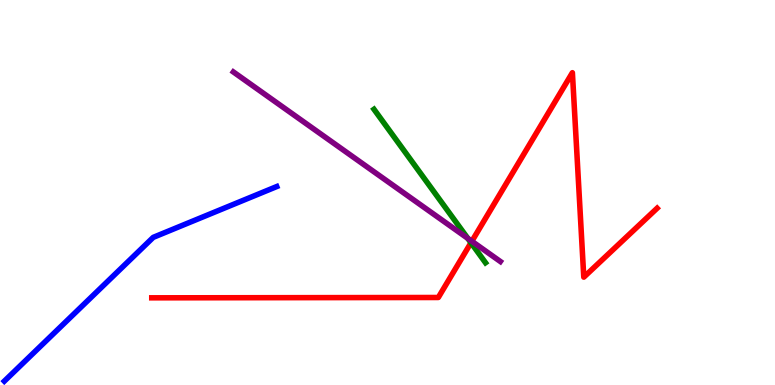[{'lines': ['blue', 'red'], 'intersections': []}, {'lines': ['green', 'red'], 'intersections': [{'x': 6.08, 'y': 3.7}]}, {'lines': ['purple', 'red'], 'intersections': [{'x': 6.09, 'y': 3.73}]}, {'lines': ['blue', 'green'], 'intersections': []}, {'lines': ['blue', 'purple'], 'intersections': []}, {'lines': ['green', 'purple'], 'intersections': [{'x': 6.04, 'y': 3.81}]}]